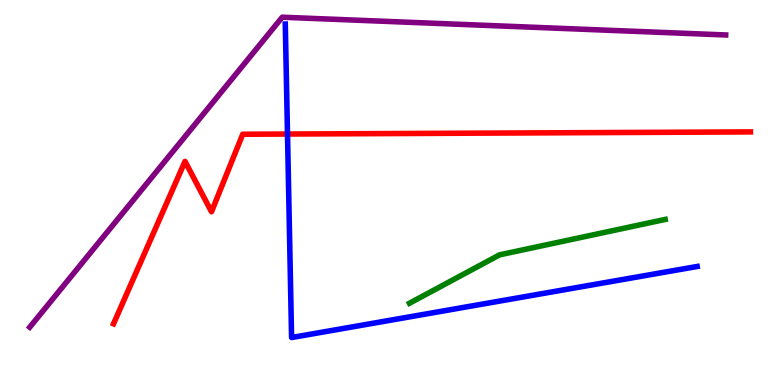[{'lines': ['blue', 'red'], 'intersections': [{'x': 3.71, 'y': 6.52}]}, {'lines': ['green', 'red'], 'intersections': []}, {'lines': ['purple', 'red'], 'intersections': []}, {'lines': ['blue', 'green'], 'intersections': []}, {'lines': ['blue', 'purple'], 'intersections': []}, {'lines': ['green', 'purple'], 'intersections': []}]